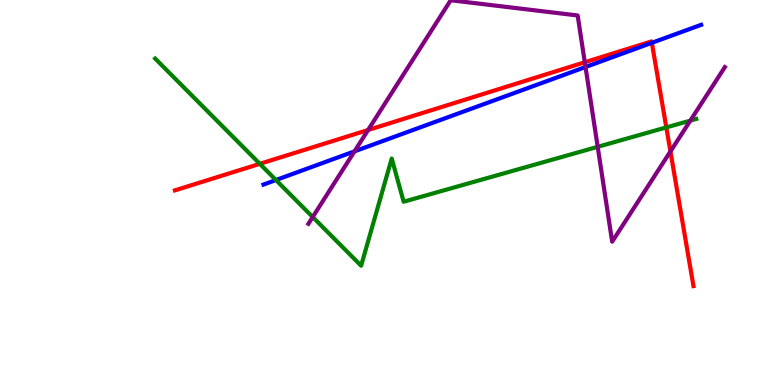[{'lines': ['blue', 'red'], 'intersections': [{'x': 8.41, 'y': 8.89}]}, {'lines': ['green', 'red'], 'intersections': [{'x': 3.35, 'y': 5.74}, {'x': 8.6, 'y': 6.69}]}, {'lines': ['purple', 'red'], 'intersections': [{'x': 4.75, 'y': 6.62}, {'x': 7.55, 'y': 8.38}, {'x': 8.65, 'y': 6.07}]}, {'lines': ['blue', 'green'], 'intersections': [{'x': 3.56, 'y': 5.32}]}, {'lines': ['blue', 'purple'], 'intersections': [{'x': 4.57, 'y': 6.07}, {'x': 7.56, 'y': 8.26}]}, {'lines': ['green', 'purple'], 'intersections': [{'x': 4.03, 'y': 4.36}, {'x': 7.71, 'y': 6.19}, {'x': 8.91, 'y': 6.87}]}]